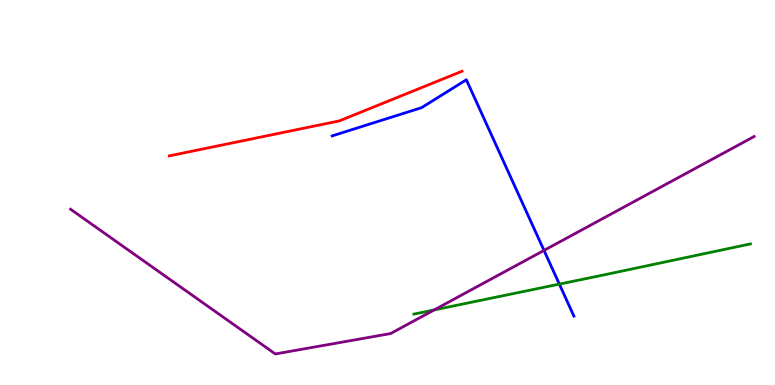[{'lines': ['blue', 'red'], 'intersections': []}, {'lines': ['green', 'red'], 'intersections': []}, {'lines': ['purple', 'red'], 'intersections': []}, {'lines': ['blue', 'green'], 'intersections': [{'x': 7.22, 'y': 2.62}]}, {'lines': ['blue', 'purple'], 'intersections': [{'x': 7.02, 'y': 3.5}]}, {'lines': ['green', 'purple'], 'intersections': [{'x': 5.6, 'y': 1.95}]}]